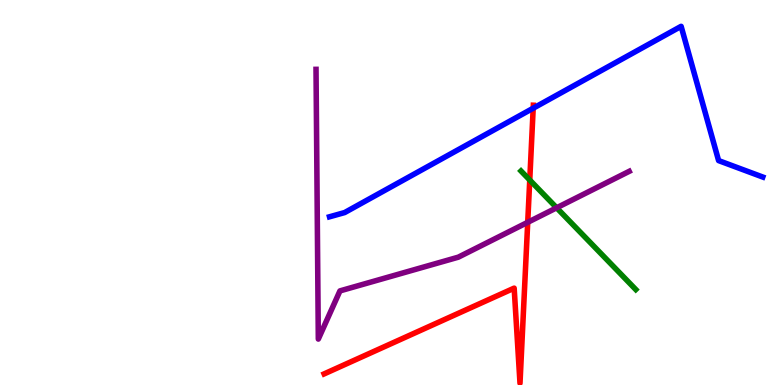[{'lines': ['blue', 'red'], 'intersections': [{'x': 6.88, 'y': 7.19}]}, {'lines': ['green', 'red'], 'intersections': [{'x': 6.84, 'y': 5.32}]}, {'lines': ['purple', 'red'], 'intersections': [{'x': 6.81, 'y': 4.23}]}, {'lines': ['blue', 'green'], 'intersections': []}, {'lines': ['blue', 'purple'], 'intersections': []}, {'lines': ['green', 'purple'], 'intersections': [{'x': 7.18, 'y': 4.6}]}]